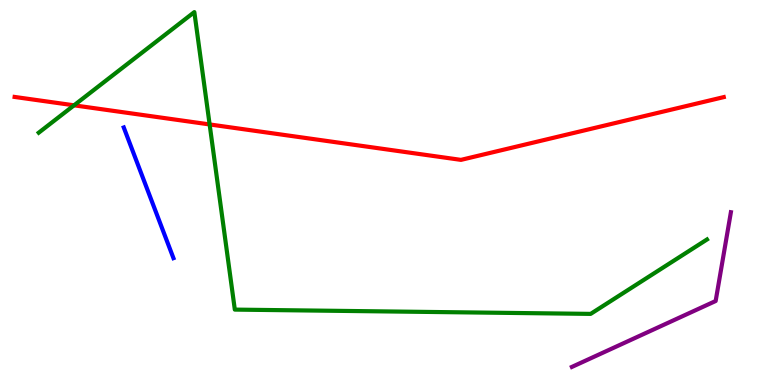[{'lines': ['blue', 'red'], 'intersections': []}, {'lines': ['green', 'red'], 'intersections': [{'x': 0.955, 'y': 7.26}, {'x': 2.7, 'y': 6.77}]}, {'lines': ['purple', 'red'], 'intersections': []}, {'lines': ['blue', 'green'], 'intersections': []}, {'lines': ['blue', 'purple'], 'intersections': []}, {'lines': ['green', 'purple'], 'intersections': []}]